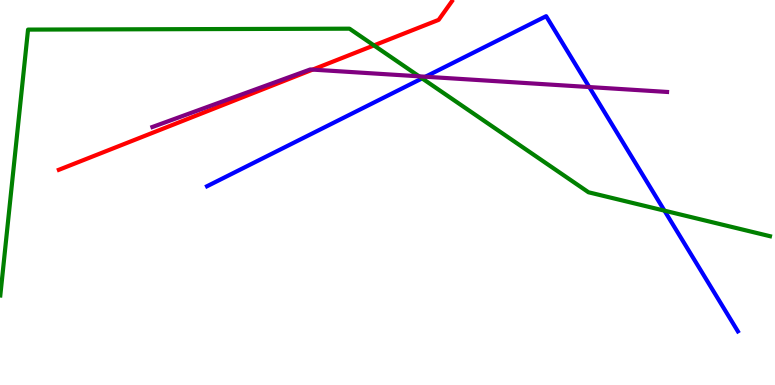[{'lines': ['blue', 'red'], 'intersections': []}, {'lines': ['green', 'red'], 'intersections': [{'x': 4.83, 'y': 8.82}]}, {'lines': ['purple', 'red'], 'intersections': [{'x': 4.03, 'y': 8.19}]}, {'lines': ['blue', 'green'], 'intersections': [{'x': 5.45, 'y': 7.96}, {'x': 8.57, 'y': 4.53}]}, {'lines': ['blue', 'purple'], 'intersections': [{'x': 5.49, 'y': 8.01}, {'x': 7.6, 'y': 7.74}]}, {'lines': ['green', 'purple'], 'intersections': [{'x': 5.41, 'y': 8.02}]}]